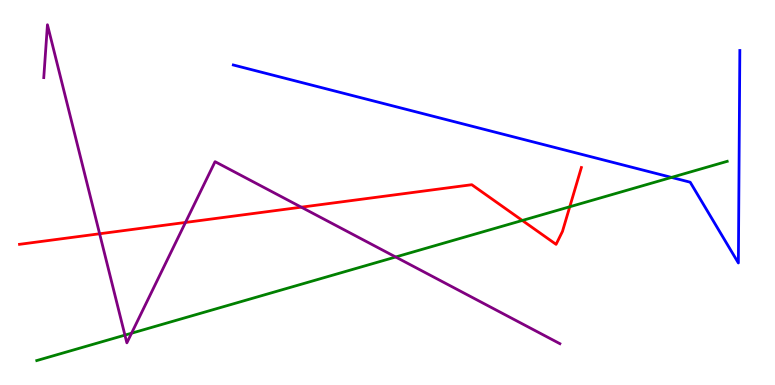[{'lines': ['blue', 'red'], 'intersections': []}, {'lines': ['green', 'red'], 'intersections': [{'x': 6.74, 'y': 4.27}, {'x': 7.35, 'y': 4.63}]}, {'lines': ['purple', 'red'], 'intersections': [{'x': 1.29, 'y': 3.93}, {'x': 2.39, 'y': 4.22}, {'x': 3.89, 'y': 4.62}]}, {'lines': ['blue', 'green'], 'intersections': [{'x': 8.66, 'y': 5.39}]}, {'lines': ['blue', 'purple'], 'intersections': []}, {'lines': ['green', 'purple'], 'intersections': [{'x': 1.61, 'y': 1.3}, {'x': 1.7, 'y': 1.35}, {'x': 5.11, 'y': 3.32}]}]